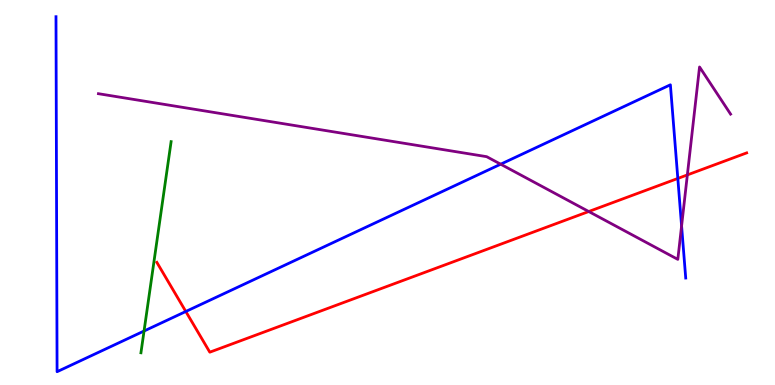[{'lines': ['blue', 'red'], 'intersections': [{'x': 2.4, 'y': 1.91}, {'x': 8.75, 'y': 5.36}]}, {'lines': ['green', 'red'], 'intersections': []}, {'lines': ['purple', 'red'], 'intersections': [{'x': 7.6, 'y': 4.51}, {'x': 8.87, 'y': 5.46}]}, {'lines': ['blue', 'green'], 'intersections': [{'x': 1.86, 'y': 1.4}]}, {'lines': ['blue', 'purple'], 'intersections': [{'x': 6.46, 'y': 5.74}, {'x': 8.79, 'y': 4.13}]}, {'lines': ['green', 'purple'], 'intersections': []}]